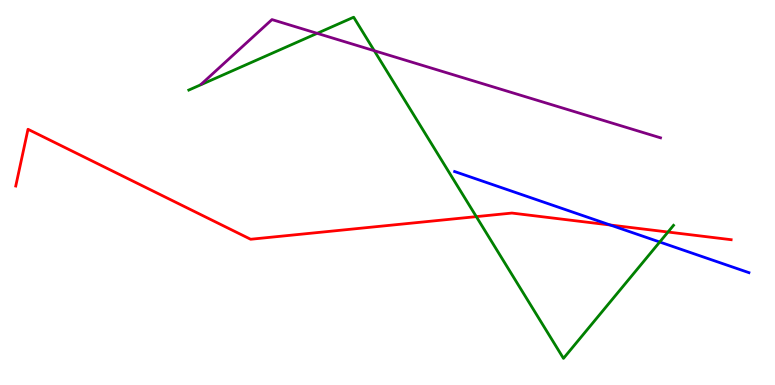[{'lines': ['blue', 'red'], 'intersections': [{'x': 7.87, 'y': 4.16}]}, {'lines': ['green', 'red'], 'intersections': [{'x': 6.15, 'y': 4.37}, {'x': 8.62, 'y': 3.97}]}, {'lines': ['purple', 'red'], 'intersections': []}, {'lines': ['blue', 'green'], 'intersections': [{'x': 8.51, 'y': 3.71}]}, {'lines': ['blue', 'purple'], 'intersections': []}, {'lines': ['green', 'purple'], 'intersections': [{'x': 4.09, 'y': 9.13}, {'x': 4.83, 'y': 8.68}]}]